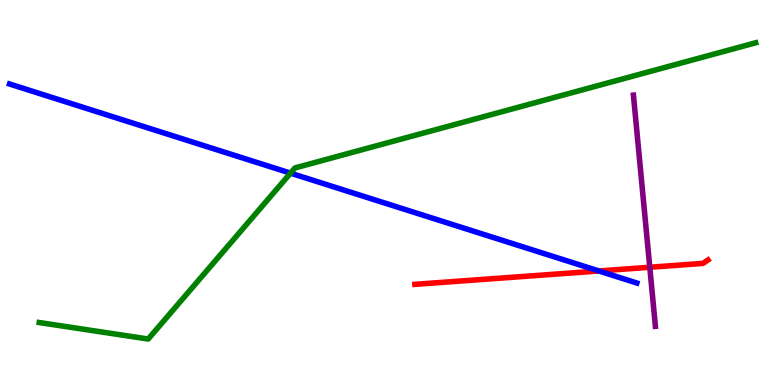[{'lines': ['blue', 'red'], 'intersections': [{'x': 7.73, 'y': 2.96}]}, {'lines': ['green', 'red'], 'intersections': []}, {'lines': ['purple', 'red'], 'intersections': [{'x': 8.38, 'y': 3.06}]}, {'lines': ['blue', 'green'], 'intersections': [{'x': 3.75, 'y': 5.5}]}, {'lines': ['blue', 'purple'], 'intersections': []}, {'lines': ['green', 'purple'], 'intersections': []}]